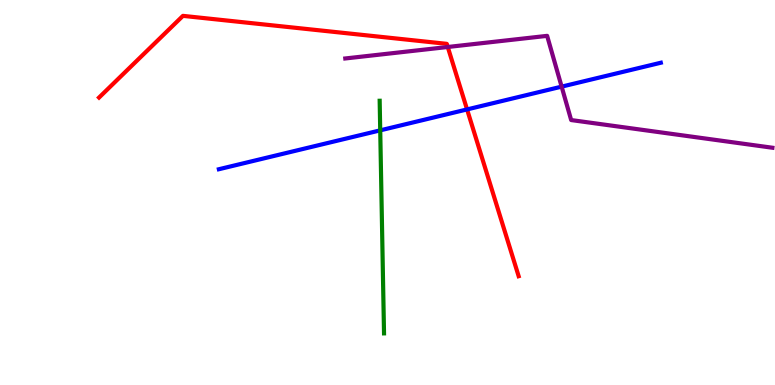[{'lines': ['blue', 'red'], 'intersections': [{'x': 6.03, 'y': 7.16}]}, {'lines': ['green', 'red'], 'intersections': []}, {'lines': ['purple', 'red'], 'intersections': [{'x': 5.78, 'y': 8.78}]}, {'lines': ['blue', 'green'], 'intersections': [{'x': 4.91, 'y': 6.61}]}, {'lines': ['blue', 'purple'], 'intersections': [{'x': 7.25, 'y': 7.75}]}, {'lines': ['green', 'purple'], 'intersections': []}]